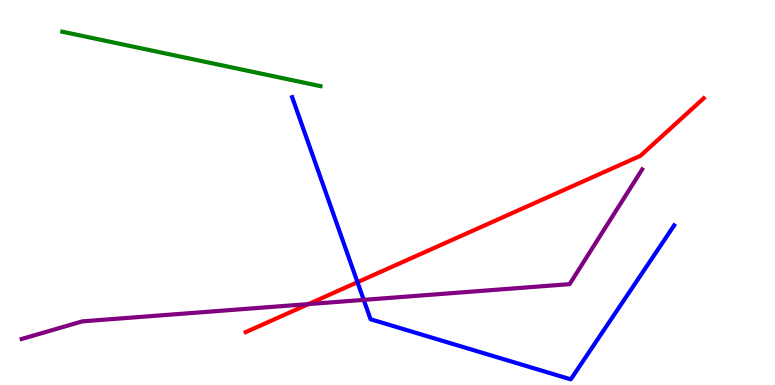[{'lines': ['blue', 'red'], 'intersections': [{'x': 4.61, 'y': 2.67}]}, {'lines': ['green', 'red'], 'intersections': []}, {'lines': ['purple', 'red'], 'intersections': [{'x': 3.98, 'y': 2.1}]}, {'lines': ['blue', 'green'], 'intersections': []}, {'lines': ['blue', 'purple'], 'intersections': [{'x': 4.69, 'y': 2.21}]}, {'lines': ['green', 'purple'], 'intersections': []}]